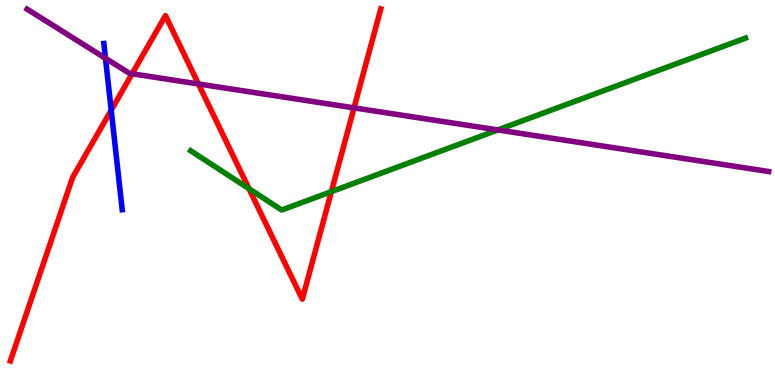[{'lines': ['blue', 'red'], 'intersections': [{'x': 1.43, 'y': 7.14}]}, {'lines': ['green', 'red'], 'intersections': [{'x': 3.21, 'y': 5.1}, {'x': 4.28, 'y': 5.02}]}, {'lines': ['purple', 'red'], 'intersections': [{'x': 1.7, 'y': 8.08}, {'x': 2.56, 'y': 7.82}, {'x': 4.57, 'y': 7.2}]}, {'lines': ['blue', 'green'], 'intersections': []}, {'lines': ['blue', 'purple'], 'intersections': [{'x': 1.36, 'y': 8.49}]}, {'lines': ['green', 'purple'], 'intersections': [{'x': 6.42, 'y': 6.63}]}]